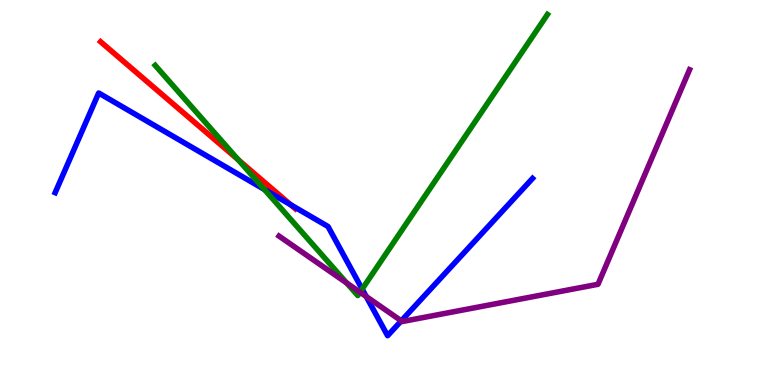[{'lines': ['blue', 'red'], 'intersections': [{'x': 3.75, 'y': 4.68}]}, {'lines': ['green', 'red'], 'intersections': [{'x': 3.08, 'y': 5.85}]}, {'lines': ['purple', 'red'], 'intersections': []}, {'lines': ['blue', 'green'], 'intersections': [{'x': 3.41, 'y': 5.08}, {'x': 4.67, 'y': 2.49}]}, {'lines': ['blue', 'purple'], 'intersections': [{'x': 4.73, 'y': 2.3}, {'x': 5.18, 'y': 1.67}]}, {'lines': ['green', 'purple'], 'intersections': [{'x': 4.47, 'y': 2.65}, {'x': 4.65, 'y': 2.41}]}]